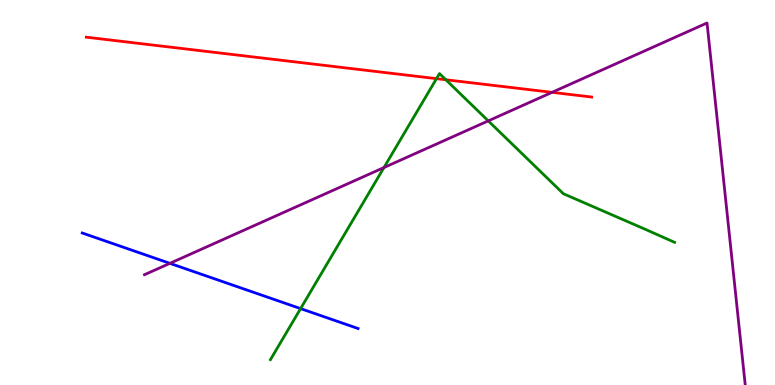[{'lines': ['blue', 'red'], 'intersections': []}, {'lines': ['green', 'red'], 'intersections': [{'x': 5.63, 'y': 7.96}, {'x': 5.75, 'y': 7.93}]}, {'lines': ['purple', 'red'], 'intersections': [{'x': 7.12, 'y': 7.6}]}, {'lines': ['blue', 'green'], 'intersections': [{'x': 3.88, 'y': 1.98}]}, {'lines': ['blue', 'purple'], 'intersections': [{'x': 2.19, 'y': 3.16}]}, {'lines': ['green', 'purple'], 'intersections': [{'x': 4.95, 'y': 5.65}, {'x': 6.3, 'y': 6.86}]}]